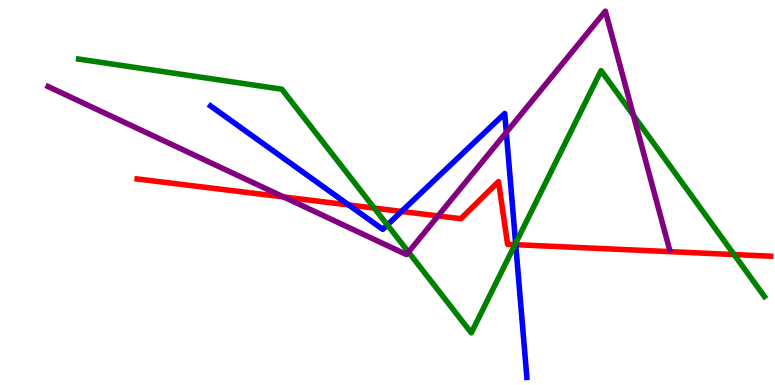[{'lines': ['blue', 'red'], 'intersections': [{'x': 4.5, 'y': 4.68}, {'x': 5.18, 'y': 4.51}, {'x': 6.65, 'y': 3.64}]}, {'lines': ['green', 'red'], 'intersections': [{'x': 4.83, 'y': 4.6}, {'x': 6.64, 'y': 3.65}, {'x': 9.47, 'y': 3.39}]}, {'lines': ['purple', 'red'], 'intersections': [{'x': 3.66, 'y': 4.88}, {'x': 5.65, 'y': 4.39}]}, {'lines': ['blue', 'green'], 'intersections': [{'x': 5.0, 'y': 4.16}, {'x': 6.65, 'y': 3.68}]}, {'lines': ['blue', 'purple'], 'intersections': [{'x': 6.53, 'y': 6.56}]}, {'lines': ['green', 'purple'], 'intersections': [{'x': 5.27, 'y': 3.45}, {'x': 8.17, 'y': 7.0}]}]